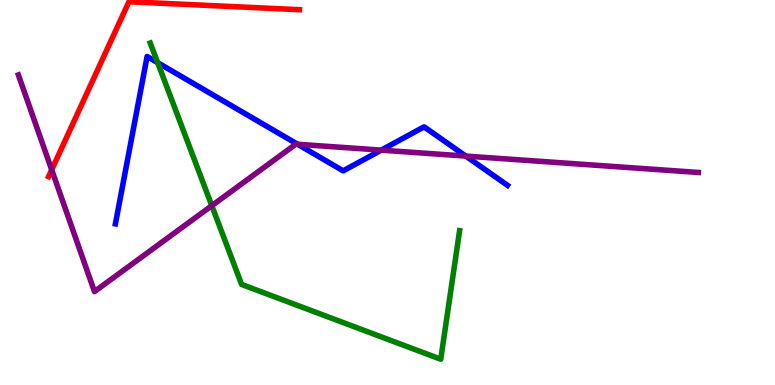[{'lines': ['blue', 'red'], 'intersections': []}, {'lines': ['green', 'red'], 'intersections': []}, {'lines': ['purple', 'red'], 'intersections': [{'x': 0.667, 'y': 5.59}]}, {'lines': ['blue', 'green'], 'intersections': [{'x': 2.03, 'y': 8.37}]}, {'lines': ['blue', 'purple'], 'intersections': [{'x': 3.84, 'y': 6.25}, {'x': 4.92, 'y': 6.1}, {'x': 6.01, 'y': 5.95}]}, {'lines': ['green', 'purple'], 'intersections': [{'x': 2.73, 'y': 4.66}]}]